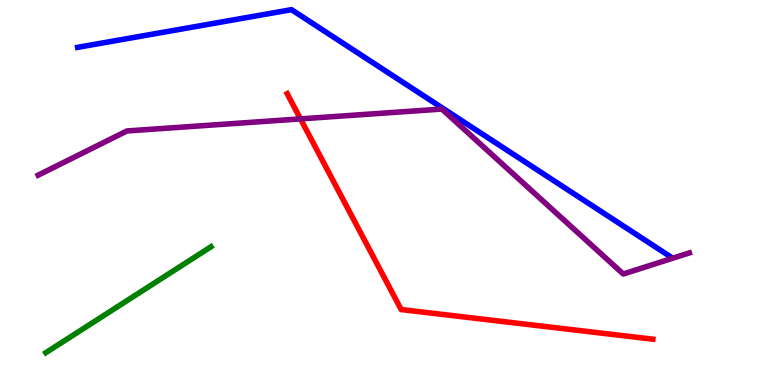[{'lines': ['blue', 'red'], 'intersections': []}, {'lines': ['green', 'red'], 'intersections': []}, {'lines': ['purple', 'red'], 'intersections': [{'x': 3.88, 'y': 6.91}]}, {'lines': ['blue', 'green'], 'intersections': []}, {'lines': ['blue', 'purple'], 'intersections': []}, {'lines': ['green', 'purple'], 'intersections': []}]